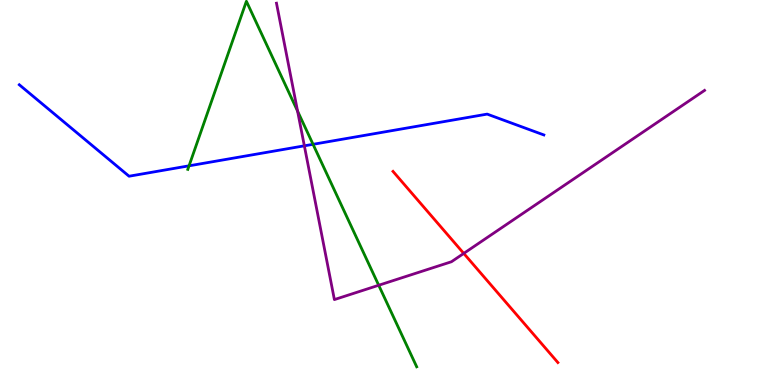[{'lines': ['blue', 'red'], 'intersections': []}, {'lines': ['green', 'red'], 'intersections': []}, {'lines': ['purple', 'red'], 'intersections': [{'x': 5.98, 'y': 3.42}]}, {'lines': ['blue', 'green'], 'intersections': [{'x': 2.44, 'y': 5.69}, {'x': 4.04, 'y': 6.25}]}, {'lines': ['blue', 'purple'], 'intersections': [{'x': 3.93, 'y': 6.21}]}, {'lines': ['green', 'purple'], 'intersections': [{'x': 3.84, 'y': 7.11}, {'x': 4.89, 'y': 2.59}]}]